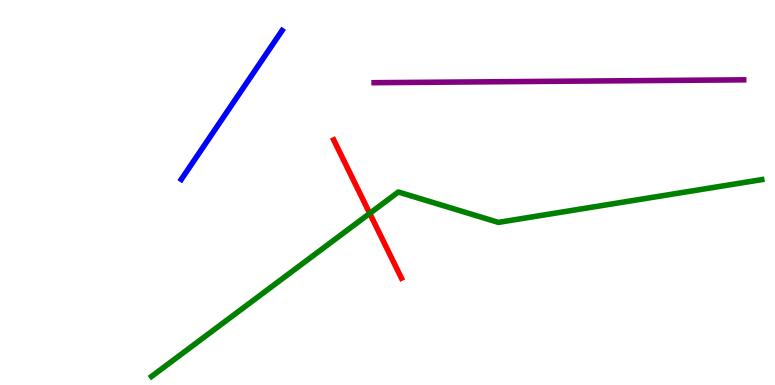[{'lines': ['blue', 'red'], 'intersections': []}, {'lines': ['green', 'red'], 'intersections': [{'x': 4.77, 'y': 4.46}]}, {'lines': ['purple', 'red'], 'intersections': []}, {'lines': ['blue', 'green'], 'intersections': []}, {'lines': ['blue', 'purple'], 'intersections': []}, {'lines': ['green', 'purple'], 'intersections': []}]